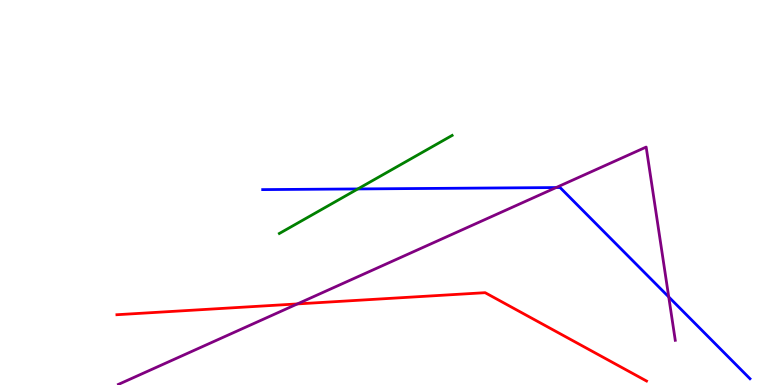[{'lines': ['blue', 'red'], 'intersections': []}, {'lines': ['green', 'red'], 'intersections': []}, {'lines': ['purple', 'red'], 'intersections': [{'x': 3.84, 'y': 2.11}]}, {'lines': ['blue', 'green'], 'intersections': [{'x': 4.62, 'y': 5.09}]}, {'lines': ['blue', 'purple'], 'intersections': [{'x': 7.18, 'y': 5.13}, {'x': 8.63, 'y': 2.29}]}, {'lines': ['green', 'purple'], 'intersections': []}]